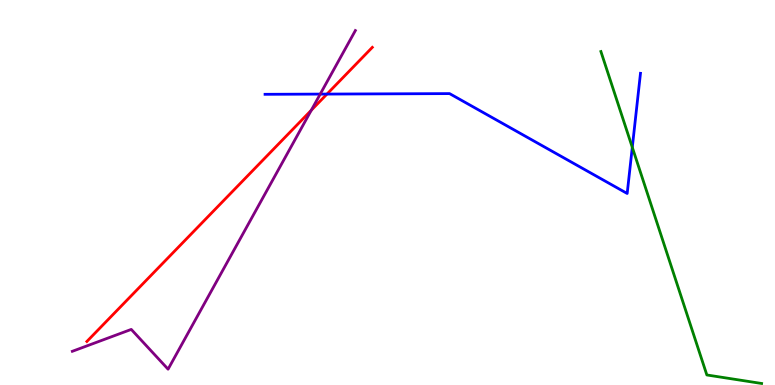[{'lines': ['blue', 'red'], 'intersections': [{'x': 4.22, 'y': 7.56}]}, {'lines': ['green', 'red'], 'intersections': []}, {'lines': ['purple', 'red'], 'intersections': [{'x': 4.02, 'y': 7.14}]}, {'lines': ['blue', 'green'], 'intersections': [{'x': 8.16, 'y': 6.17}]}, {'lines': ['blue', 'purple'], 'intersections': [{'x': 4.13, 'y': 7.56}]}, {'lines': ['green', 'purple'], 'intersections': []}]